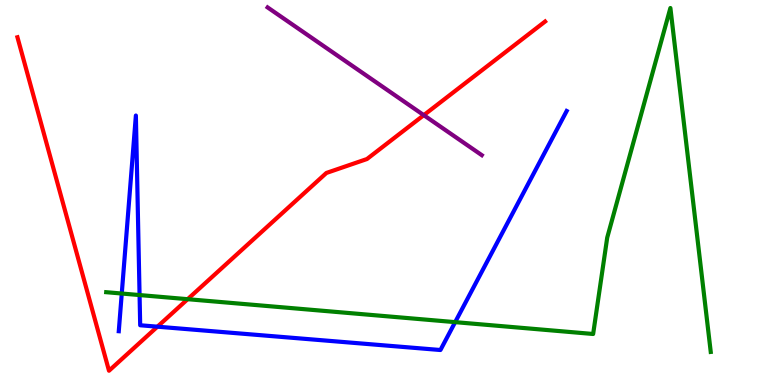[{'lines': ['blue', 'red'], 'intersections': [{'x': 2.03, 'y': 1.51}]}, {'lines': ['green', 'red'], 'intersections': [{'x': 2.42, 'y': 2.23}]}, {'lines': ['purple', 'red'], 'intersections': [{'x': 5.47, 'y': 7.01}]}, {'lines': ['blue', 'green'], 'intersections': [{'x': 1.57, 'y': 2.38}, {'x': 1.8, 'y': 2.34}, {'x': 5.87, 'y': 1.63}]}, {'lines': ['blue', 'purple'], 'intersections': []}, {'lines': ['green', 'purple'], 'intersections': []}]